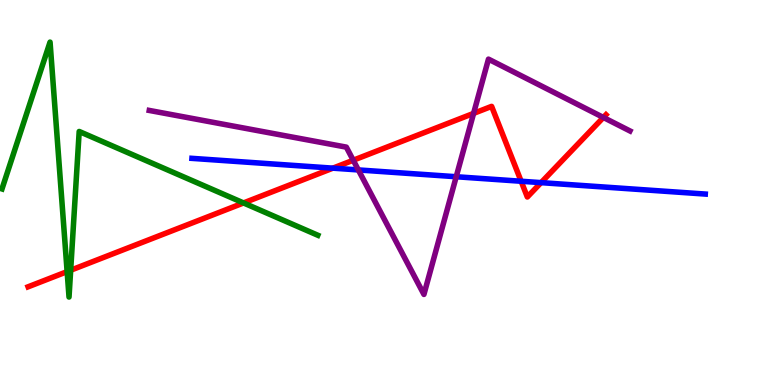[{'lines': ['blue', 'red'], 'intersections': [{'x': 4.3, 'y': 5.63}, {'x': 6.72, 'y': 5.29}, {'x': 6.98, 'y': 5.26}]}, {'lines': ['green', 'red'], 'intersections': [{'x': 0.866, 'y': 2.95}, {'x': 0.912, 'y': 2.98}, {'x': 3.14, 'y': 4.73}]}, {'lines': ['purple', 'red'], 'intersections': [{'x': 4.56, 'y': 5.84}, {'x': 6.11, 'y': 7.05}, {'x': 7.79, 'y': 6.95}]}, {'lines': ['blue', 'green'], 'intersections': []}, {'lines': ['blue', 'purple'], 'intersections': [{'x': 4.62, 'y': 5.59}, {'x': 5.89, 'y': 5.41}]}, {'lines': ['green', 'purple'], 'intersections': []}]